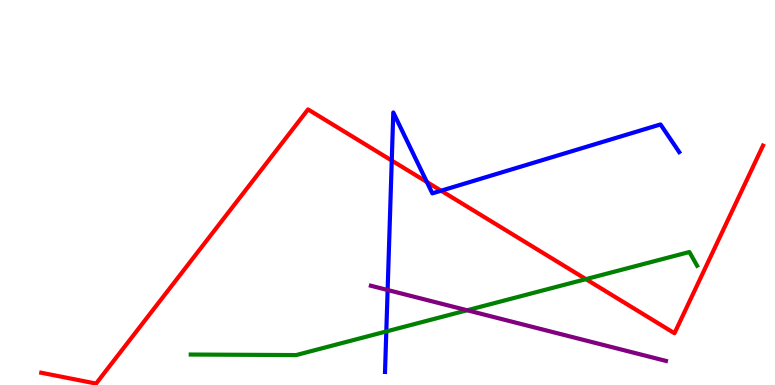[{'lines': ['blue', 'red'], 'intersections': [{'x': 5.05, 'y': 5.83}, {'x': 5.51, 'y': 5.27}, {'x': 5.69, 'y': 5.05}]}, {'lines': ['green', 'red'], 'intersections': [{'x': 7.56, 'y': 2.75}]}, {'lines': ['purple', 'red'], 'intersections': []}, {'lines': ['blue', 'green'], 'intersections': [{'x': 4.98, 'y': 1.39}]}, {'lines': ['blue', 'purple'], 'intersections': [{'x': 5.0, 'y': 2.47}]}, {'lines': ['green', 'purple'], 'intersections': [{'x': 6.03, 'y': 1.94}]}]